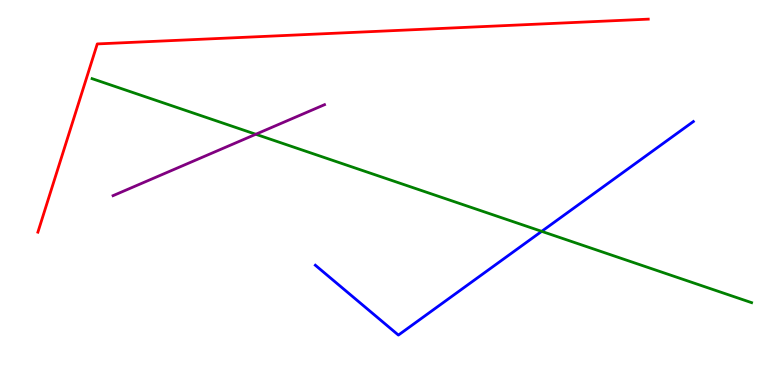[{'lines': ['blue', 'red'], 'intersections': []}, {'lines': ['green', 'red'], 'intersections': []}, {'lines': ['purple', 'red'], 'intersections': []}, {'lines': ['blue', 'green'], 'intersections': [{'x': 6.99, 'y': 3.99}]}, {'lines': ['blue', 'purple'], 'intersections': []}, {'lines': ['green', 'purple'], 'intersections': [{'x': 3.3, 'y': 6.51}]}]